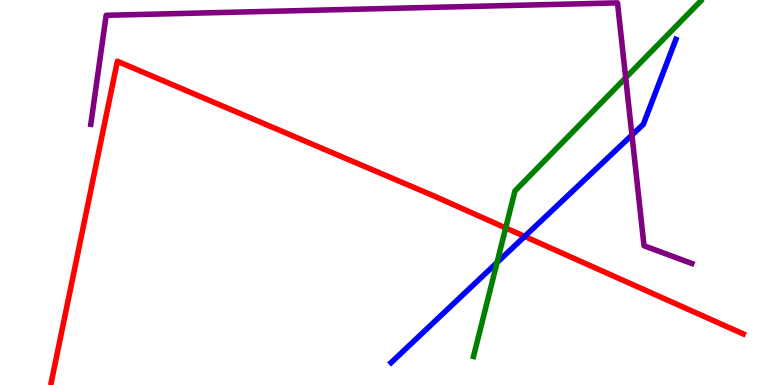[{'lines': ['blue', 'red'], 'intersections': [{'x': 6.77, 'y': 3.86}]}, {'lines': ['green', 'red'], 'intersections': [{'x': 6.53, 'y': 4.08}]}, {'lines': ['purple', 'red'], 'intersections': []}, {'lines': ['blue', 'green'], 'intersections': [{'x': 6.41, 'y': 3.18}]}, {'lines': ['blue', 'purple'], 'intersections': [{'x': 8.15, 'y': 6.49}]}, {'lines': ['green', 'purple'], 'intersections': [{'x': 8.07, 'y': 7.98}]}]